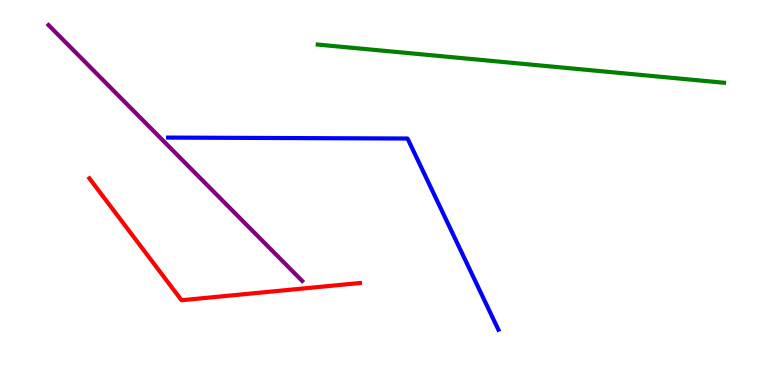[{'lines': ['blue', 'red'], 'intersections': []}, {'lines': ['green', 'red'], 'intersections': []}, {'lines': ['purple', 'red'], 'intersections': []}, {'lines': ['blue', 'green'], 'intersections': []}, {'lines': ['blue', 'purple'], 'intersections': []}, {'lines': ['green', 'purple'], 'intersections': []}]